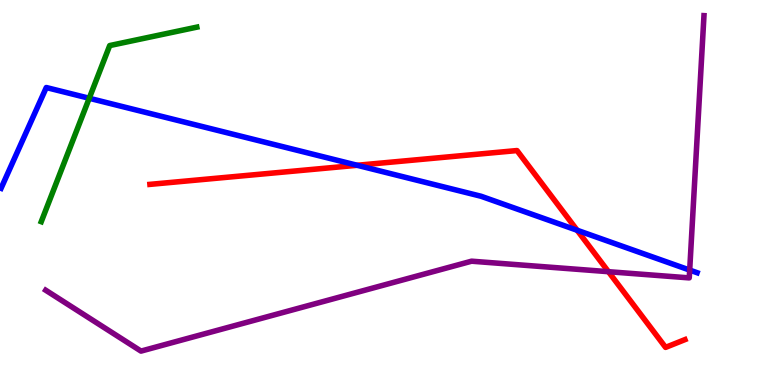[{'lines': ['blue', 'red'], 'intersections': [{'x': 4.61, 'y': 5.71}, {'x': 7.45, 'y': 4.02}]}, {'lines': ['green', 'red'], 'intersections': []}, {'lines': ['purple', 'red'], 'intersections': [{'x': 7.85, 'y': 2.94}]}, {'lines': ['blue', 'green'], 'intersections': [{'x': 1.15, 'y': 7.45}]}, {'lines': ['blue', 'purple'], 'intersections': [{'x': 8.9, 'y': 2.98}]}, {'lines': ['green', 'purple'], 'intersections': []}]